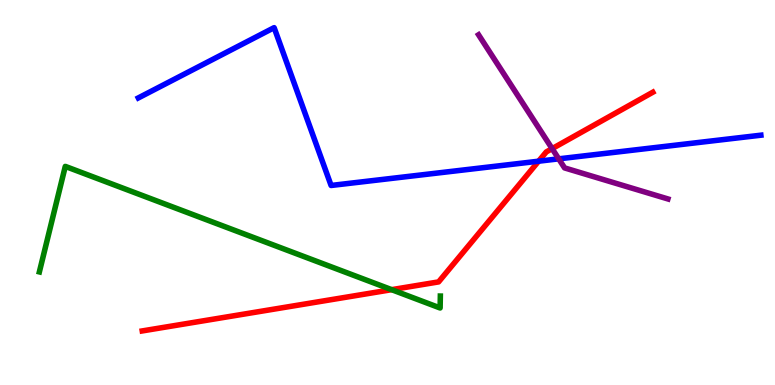[{'lines': ['blue', 'red'], 'intersections': [{'x': 6.95, 'y': 5.81}]}, {'lines': ['green', 'red'], 'intersections': [{'x': 5.05, 'y': 2.48}]}, {'lines': ['purple', 'red'], 'intersections': [{'x': 7.12, 'y': 6.14}]}, {'lines': ['blue', 'green'], 'intersections': []}, {'lines': ['blue', 'purple'], 'intersections': [{'x': 7.21, 'y': 5.87}]}, {'lines': ['green', 'purple'], 'intersections': []}]